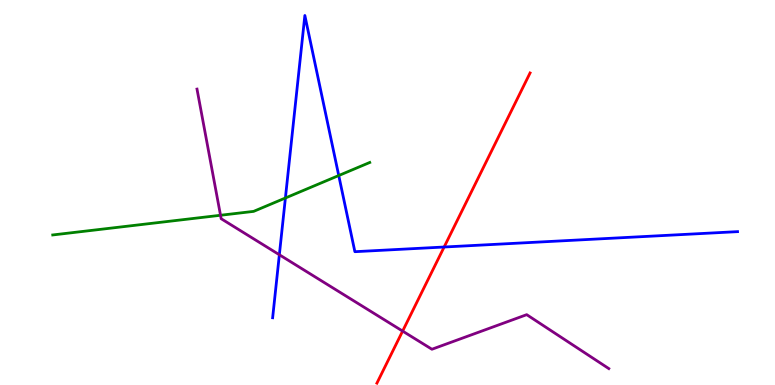[{'lines': ['blue', 'red'], 'intersections': [{'x': 5.73, 'y': 3.58}]}, {'lines': ['green', 'red'], 'intersections': []}, {'lines': ['purple', 'red'], 'intersections': [{'x': 5.2, 'y': 1.4}]}, {'lines': ['blue', 'green'], 'intersections': [{'x': 3.68, 'y': 4.86}, {'x': 4.37, 'y': 5.44}]}, {'lines': ['blue', 'purple'], 'intersections': [{'x': 3.6, 'y': 3.38}]}, {'lines': ['green', 'purple'], 'intersections': [{'x': 2.85, 'y': 4.41}]}]